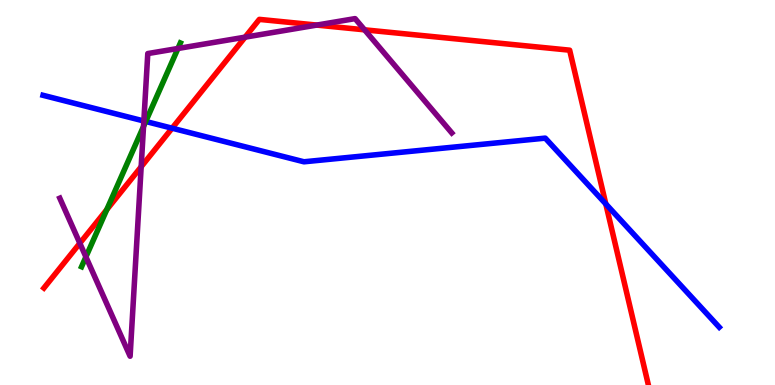[{'lines': ['blue', 'red'], 'intersections': [{'x': 2.22, 'y': 6.67}, {'x': 7.82, 'y': 4.7}]}, {'lines': ['green', 'red'], 'intersections': [{'x': 1.38, 'y': 4.56}]}, {'lines': ['purple', 'red'], 'intersections': [{'x': 1.03, 'y': 3.68}, {'x': 1.82, 'y': 5.67}, {'x': 3.16, 'y': 9.03}, {'x': 4.09, 'y': 9.35}, {'x': 4.7, 'y': 9.23}]}, {'lines': ['blue', 'green'], 'intersections': [{'x': 1.88, 'y': 6.84}]}, {'lines': ['blue', 'purple'], 'intersections': [{'x': 1.86, 'y': 6.86}]}, {'lines': ['green', 'purple'], 'intersections': [{'x': 1.11, 'y': 3.33}, {'x': 1.85, 'y': 6.72}, {'x': 2.3, 'y': 8.74}]}]